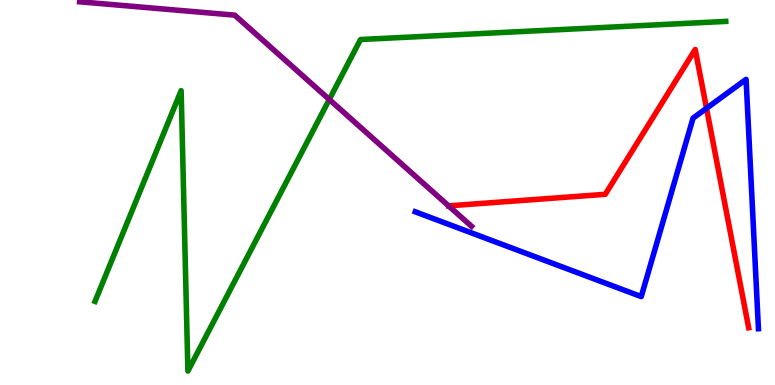[{'lines': ['blue', 'red'], 'intersections': [{'x': 9.12, 'y': 7.19}]}, {'lines': ['green', 'red'], 'intersections': []}, {'lines': ['purple', 'red'], 'intersections': [{'x': 5.79, 'y': 4.65}]}, {'lines': ['blue', 'green'], 'intersections': []}, {'lines': ['blue', 'purple'], 'intersections': []}, {'lines': ['green', 'purple'], 'intersections': [{'x': 4.25, 'y': 7.42}]}]